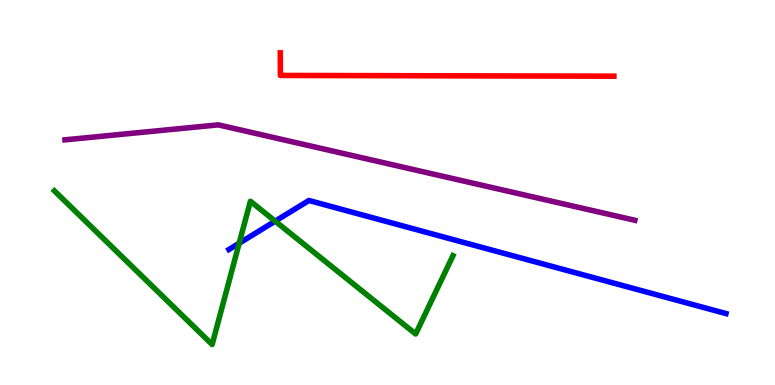[{'lines': ['blue', 'red'], 'intersections': []}, {'lines': ['green', 'red'], 'intersections': []}, {'lines': ['purple', 'red'], 'intersections': []}, {'lines': ['blue', 'green'], 'intersections': [{'x': 3.09, 'y': 3.68}, {'x': 3.55, 'y': 4.26}]}, {'lines': ['blue', 'purple'], 'intersections': []}, {'lines': ['green', 'purple'], 'intersections': []}]